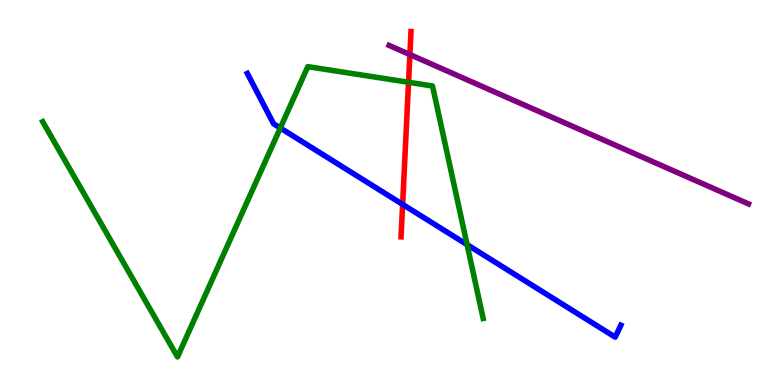[{'lines': ['blue', 'red'], 'intersections': [{'x': 5.2, 'y': 4.69}]}, {'lines': ['green', 'red'], 'intersections': [{'x': 5.27, 'y': 7.86}]}, {'lines': ['purple', 'red'], 'intersections': [{'x': 5.29, 'y': 8.58}]}, {'lines': ['blue', 'green'], 'intersections': [{'x': 3.62, 'y': 6.68}, {'x': 6.03, 'y': 3.65}]}, {'lines': ['blue', 'purple'], 'intersections': []}, {'lines': ['green', 'purple'], 'intersections': []}]